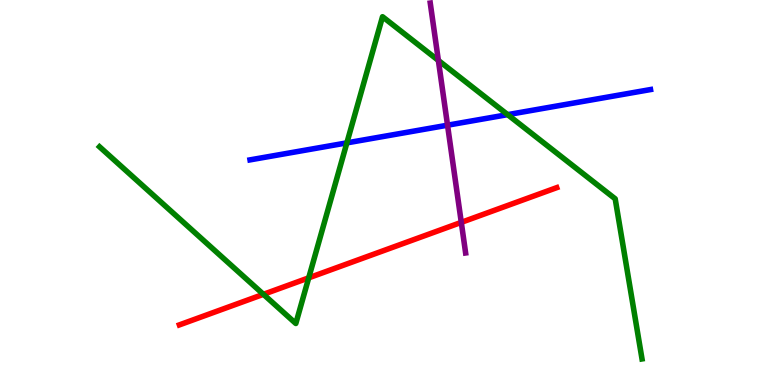[{'lines': ['blue', 'red'], 'intersections': []}, {'lines': ['green', 'red'], 'intersections': [{'x': 3.4, 'y': 2.36}, {'x': 3.98, 'y': 2.78}]}, {'lines': ['purple', 'red'], 'intersections': [{'x': 5.95, 'y': 4.22}]}, {'lines': ['blue', 'green'], 'intersections': [{'x': 4.48, 'y': 6.29}, {'x': 6.55, 'y': 7.02}]}, {'lines': ['blue', 'purple'], 'intersections': [{'x': 5.77, 'y': 6.75}]}, {'lines': ['green', 'purple'], 'intersections': [{'x': 5.66, 'y': 8.43}]}]